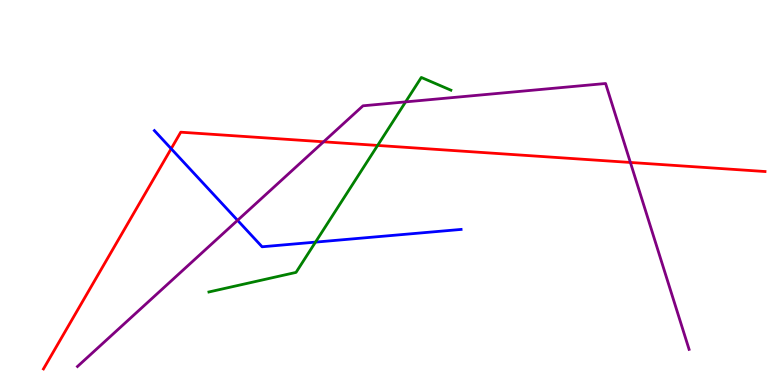[{'lines': ['blue', 'red'], 'intersections': [{'x': 2.21, 'y': 6.14}]}, {'lines': ['green', 'red'], 'intersections': [{'x': 4.87, 'y': 6.22}]}, {'lines': ['purple', 'red'], 'intersections': [{'x': 4.18, 'y': 6.32}, {'x': 8.13, 'y': 5.78}]}, {'lines': ['blue', 'green'], 'intersections': [{'x': 4.07, 'y': 3.71}]}, {'lines': ['blue', 'purple'], 'intersections': [{'x': 3.07, 'y': 4.28}]}, {'lines': ['green', 'purple'], 'intersections': [{'x': 5.23, 'y': 7.35}]}]